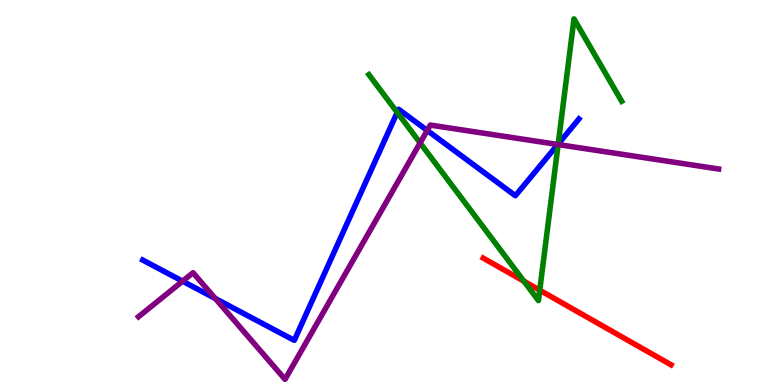[{'lines': ['blue', 'red'], 'intersections': []}, {'lines': ['green', 'red'], 'intersections': [{'x': 6.76, 'y': 2.7}, {'x': 6.96, 'y': 2.46}]}, {'lines': ['purple', 'red'], 'intersections': []}, {'lines': ['blue', 'green'], 'intersections': [{'x': 5.13, 'y': 7.08}, {'x': 7.2, 'y': 6.26}]}, {'lines': ['blue', 'purple'], 'intersections': [{'x': 2.36, 'y': 2.7}, {'x': 2.78, 'y': 2.25}, {'x': 5.51, 'y': 6.61}, {'x': 7.2, 'y': 6.25}]}, {'lines': ['green', 'purple'], 'intersections': [{'x': 5.42, 'y': 6.29}, {'x': 7.2, 'y': 6.25}]}]